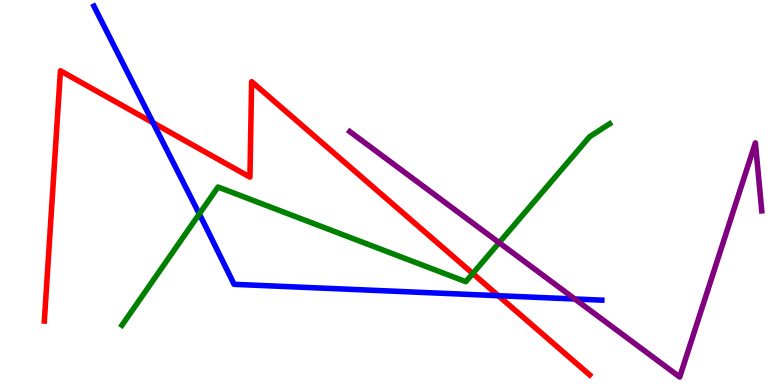[{'lines': ['blue', 'red'], 'intersections': [{'x': 1.97, 'y': 6.81}, {'x': 6.43, 'y': 2.32}]}, {'lines': ['green', 'red'], 'intersections': [{'x': 6.1, 'y': 2.9}]}, {'lines': ['purple', 'red'], 'intersections': []}, {'lines': ['blue', 'green'], 'intersections': [{'x': 2.57, 'y': 4.44}]}, {'lines': ['blue', 'purple'], 'intersections': [{'x': 7.42, 'y': 2.23}]}, {'lines': ['green', 'purple'], 'intersections': [{'x': 6.44, 'y': 3.7}]}]